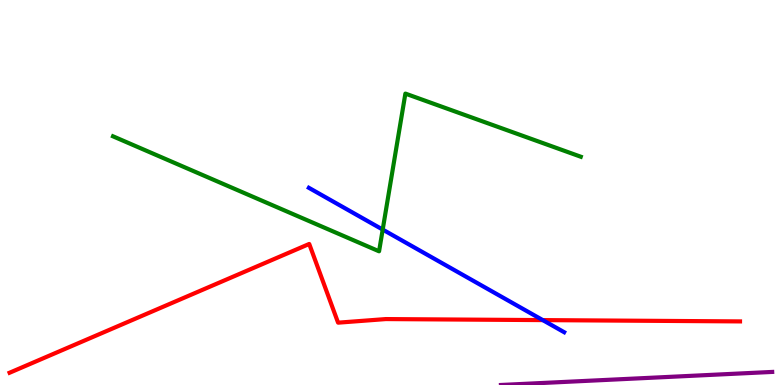[{'lines': ['blue', 'red'], 'intersections': [{'x': 7.0, 'y': 1.69}]}, {'lines': ['green', 'red'], 'intersections': []}, {'lines': ['purple', 'red'], 'intersections': []}, {'lines': ['blue', 'green'], 'intersections': [{'x': 4.94, 'y': 4.04}]}, {'lines': ['blue', 'purple'], 'intersections': []}, {'lines': ['green', 'purple'], 'intersections': []}]